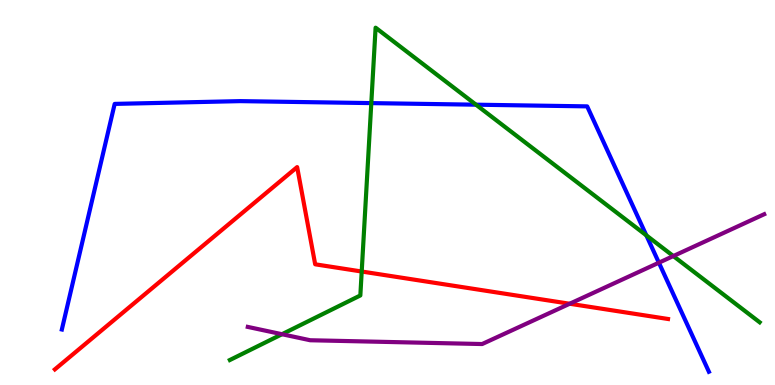[{'lines': ['blue', 'red'], 'intersections': []}, {'lines': ['green', 'red'], 'intersections': [{'x': 4.67, 'y': 2.95}]}, {'lines': ['purple', 'red'], 'intersections': [{'x': 7.35, 'y': 2.11}]}, {'lines': ['blue', 'green'], 'intersections': [{'x': 4.79, 'y': 7.32}, {'x': 6.14, 'y': 7.28}, {'x': 8.34, 'y': 3.89}]}, {'lines': ['blue', 'purple'], 'intersections': [{'x': 8.5, 'y': 3.18}]}, {'lines': ['green', 'purple'], 'intersections': [{'x': 3.64, 'y': 1.32}, {'x': 8.69, 'y': 3.35}]}]